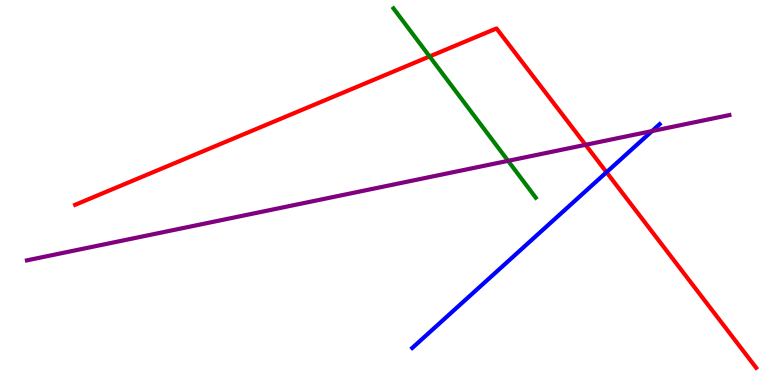[{'lines': ['blue', 'red'], 'intersections': [{'x': 7.83, 'y': 5.53}]}, {'lines': ['green', 'red'], 'intersections': [{'x': 5.54, 'y': 8.53}]}, {'lines': ['purple', 'red'], 'intersections': [{'x': 7.56, 'y': 6.24}]}, {'lines': ['blue', 'green'], 'intersections': []}, {'lines': ['blue', 'purple'], 'intersections': [{'x': 8.41, 'y': 6.6}]}, {'lines': ['green', 'purple'], 'intersections': [{'x': 6.56, 'y': 5.82}]}]